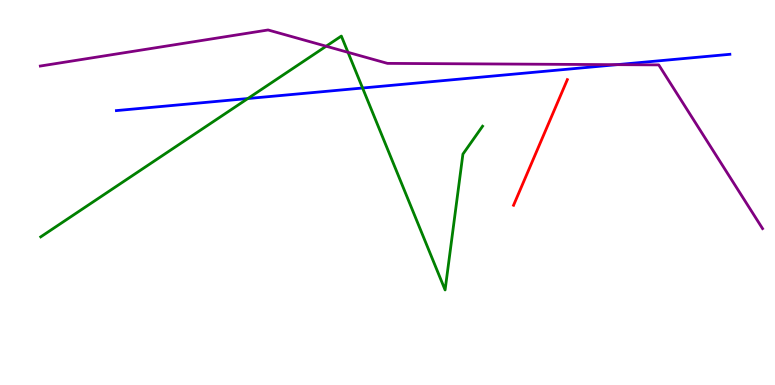[{'lines': ['blue', 'red'], 'intersections': []}, {'lines': ['green', 'red'], 'intersections': []}, {'lines': ['purple', 'red'], 'intersections': []}, {'lines': ['blue', 'green'], 'intersections': [{'x': 3.2, 'y': 7.44}, {'x': 4.68, 'y': 7.71}]}, {'lines': ['blue', 'purple'], 'intersections': [{'x': 7.96, 'y': 8.32}]}, {'lines': ['green', 'purple'], 'intersections': [{'x': 4.21, 'y': 8.8}, {'x': 4.49, 'y': 8.64}]}]